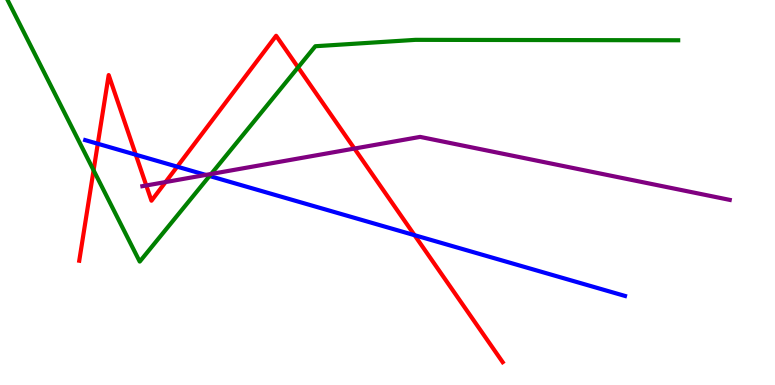[{'lines': ['blue', 'red'], 'intersections': [{'x': 1.26, 'y': 6.27}, {'x': 1.75, 'y': 5.98}, {'x': 2.29, 'y': 5.67}, {'x': 5.35, 'y': 3.89}]}, {'lines': ['green', 'red'], 'intersections': [{'x': 1.21, 'y': 5.58}, {'x': 3.85, 'y': 8.25}]}, {'lines': ['purple', 'red'], 'intersections': [{'x': 1.89, 'y': 5.18}, {'x': 2.14, 'y': 5.27}, {'x': 4.57, 'y': 6.14}]}, {'lines': ['blue', 'green'], 'intersections': [{'x': 2.7, 'y': 5.43}]}, {'lines': ['blue', 'purple'], 'intersections': [{'x': 2.66, 'y': 5.46}]}, {'lines': ['green', 'purple'], 'intersections': [{'x': 2.72, 'y': 5.48}]}]